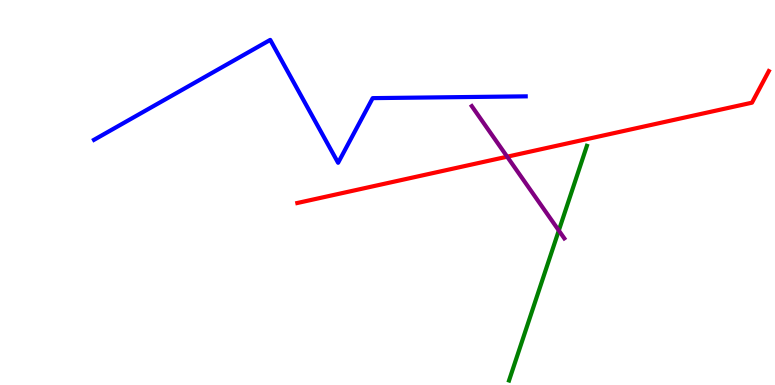[{'lines': ['blue', 'red'], 'intersections': []}, {'lines': ['green', 'red'], 'intersections': []}, {'lines': ['purple', 'red'], 'intersections': [{'x': 6.54, 'y': 5.93}]}, {'lines': ['blue', 'green'], 'intersections': []}, {'lines': ['blue', 'purple'], 'intersections': []}, {'lines': ['green', 'purple'], 'intersections': [{'x': 7.21, 'y': 4.01}]}]